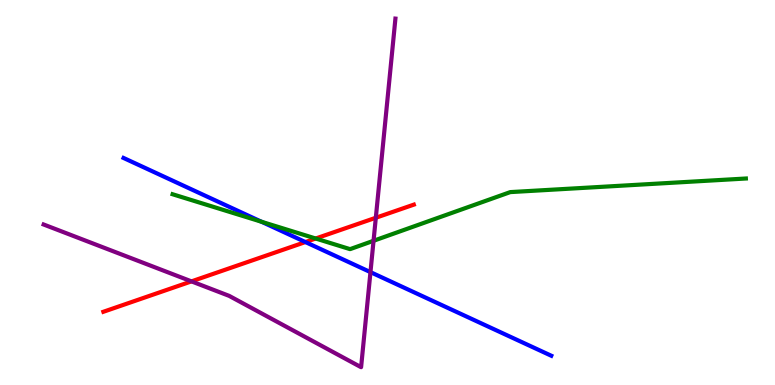[{'lines': ['blue', 'red'], 'intersections': [{'x': 3.94, 'y': 3.71}]}, {'lines': ['green', 'red'], 'intersections': [{'x': 4.07, 'y': 3.8}]}, {'lines': ['purple', 'red'], 'intersections': [{'x': 2.47, 'y': 2.69}, {'x': 4.85, 'y': 4.34}]}, {'lines': ['blue', 'green'], 'intersections': [{'x': 3.37, 'y': 4.24}]}, {'lines': ['blue', 'purple'], 'intersections': [{'x': 4.78, 'y': 2.93}]}, {'lines': ['green', 'purple'], 'intersections': [{'x': 4.82, 'y': 3.75}]}]